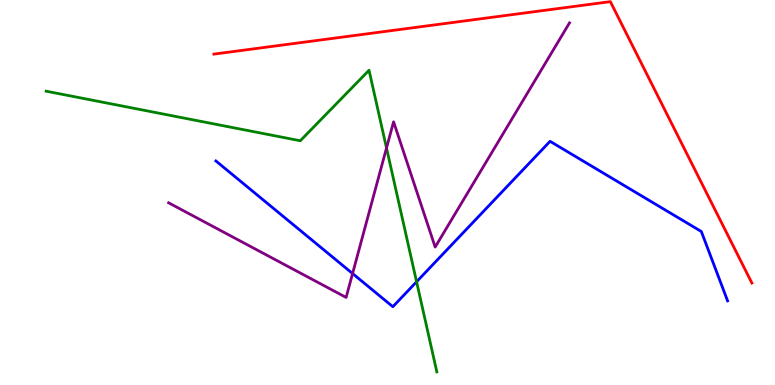[{'lines': ['blue', 'red'], 'intersections': []}, {'lines': ['green', 'red'], 'intersections': []}, {'lines': ['purple', 'red'], 'intersections': []}, {'lines': ['blue', 'green'], 'intersections': [{'x': 5.38, 'y': 2.68}]}, {'lines': ['blue', 'purple'], 'intersections': [{'x': 4.55, 'y': 2.9}]}, {'lines': ['green', 'purple'], 'intersections': [{'x': 4.99, 'y': 6.16}]}]